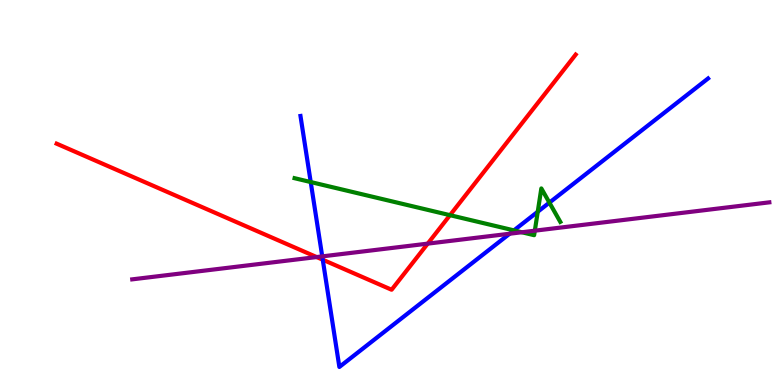[{'lines': ['blue', 'red'], 'intersections': [{'x': 4.16, 'y': 3.25}]}, {'lines': ['green', 'red'], 'intersections': [{'x': 5.81, 'y': 4.41}]}, {'lines': ['purple', 'red'], 'intersections': [{'x': 4.09, 'y': 3.32}, {'x': 5.52, 'y': 3.67}]}, {'lines': ['blue', 'green'], 'intersections': [{'x': 4.01, 'y': 5.27}, {'x': 6.63, 'y': 4.02}, {'x': 6.94, 'y': 4.5}, {'x': 7.09, 'y': 4.74}]}, {'lines': ['blue', 'purple'], 'intersections': [{'x': 4.16, 'y': 3.34}, {'x': 6.58, 'y': 3.93}]}, {'lines': ['green', 'purple'], 'intersections': [{'x': 6.73, 'y': 3.97}, {'x': 6.9, 'y': 4.01}]}]